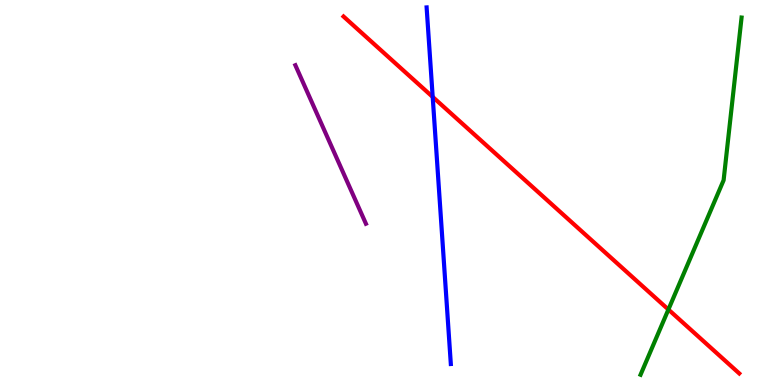[{'lines': ['blue', 'red'], 'intersections': [{'x': 5.58, 'y': 7.48}]}, {'lines': ['green', 'red'], 'intersections': [{'x': 8.62, 'y': 1.96}]}, {'lines': ['purple', 'red'], 'intersections': []}, {'lines': ['blue', 'green'], 'intersections': []}, {'lines': ['blue', 'purple'], 'intersections': []}, {'lines': ['green', 'purple'], 'intersections': []}]